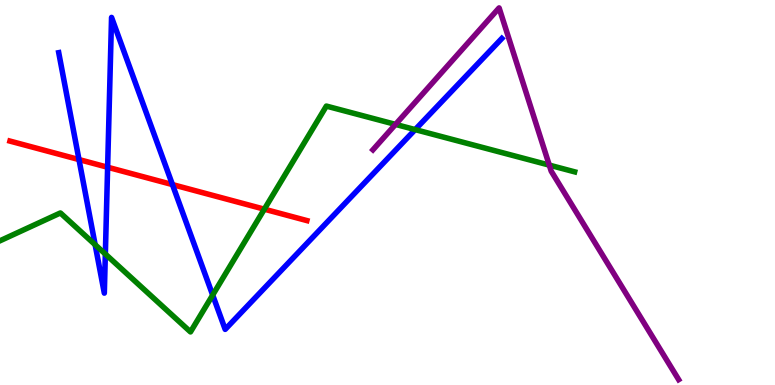[{'lines': ['blue', 'red'], 'intersections': [{'x': 1.02, 'y': 5.86}, {'x': 1.39, 'y': 5.66}, {'x': 2.23, 'y': 5.21}]}, {'lines': ['green', 'red'], 'intersections': [{'x': 3.41, 'y': 4.57}]}, {'lines': ['purple', 'red'], 'intersections': []}, {'lines': ['blue', 'green'], 'intersections': [{'x': 1.23, 'y': 3.64}, {'x': 1.36, 'y': 3.4}, {'x': 2.74, 'y': 2.34}, {'x': 5.36, 'y': 6.63}]}, {'lines': ['blue', 'purple'], 'intersections': []}, {'lines': ['green', 'purple'], 'intersections': [{'x': 5.1, 'y': 6.77}, {'x': 7.09, 'y': 5.71}]}]